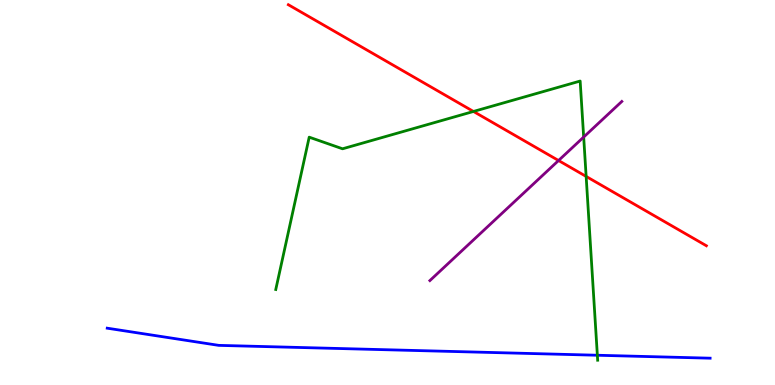[{'lines': ['blue', 'red'], 'intersections': []}, {'lines': ['green', 'red'], 'intersections': [{'x': 6.11, 'y': 7.1}, {'x': 7.56, 'y': 5.42}]}, {'lines': ['purple', 'red'], 'intersections': [{'x': 7.21, 'y': 5.83}]}, {'lines': ['blue', 'green'], 'intersections': [{'x': 7.71, 'y': 0.773}]}, {'lines': ['blue', 'purple'], 'intersections': []}, {'lines': ['green', 'purple'], 'intersections': [{'x': 7.53, 'y': 6.44}]}]